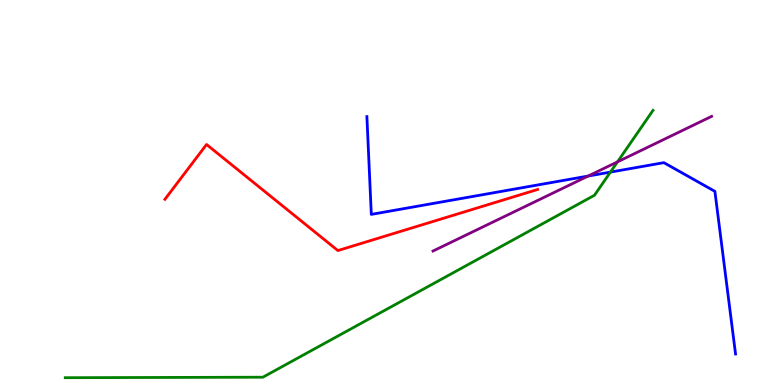[{'lines': ['blue', 'red'], 'intersections': []}, {'lines': ['green', 'red'], 'intersections': []}, {'lines': ['purple', 'red'], 'intersections': []}, {'lines': ['blue', 'green'], 'intersections': [{'x': 7.88, 'y': 5.53}]}, {'lines': ['blue', 'purple'], 'intersections': [{'x': 7.59, 'y': 5.43}]}, {'lines': ['green', 'purple'], 'intersections': [{'x': 7.97, 'y': 5.8}]}]